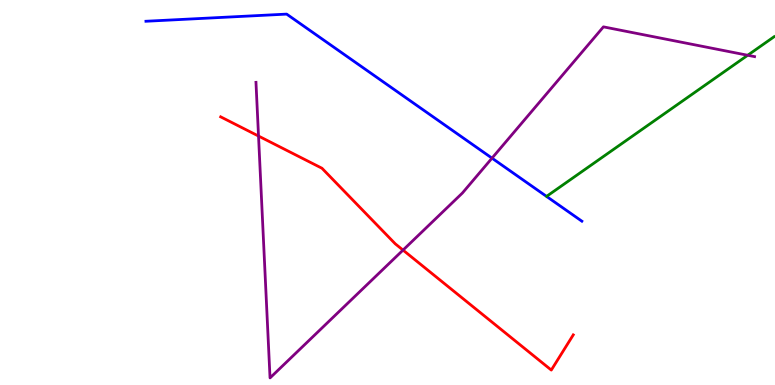[{'lines': ['blue', 'red'], 'intersections': []}, {'lines': ['green', 'red'], 'intersections': []}, {'lines': ['purple', 'red'], 'intersections': [{'x': 3.34, 'y': 6.47}, {'x': 5.2, 'y': 3.5}]}, {'lines': ['blue', 'green'], 'intersections': []}, {'lines': ['blue', 'purple'], 'intersections': [{'x': 6.35, 'y': 5.89}]}, {'lines': ['green', 'purple'], 'intersections': [{'x': 9.65, 'y': 8.56}]}]